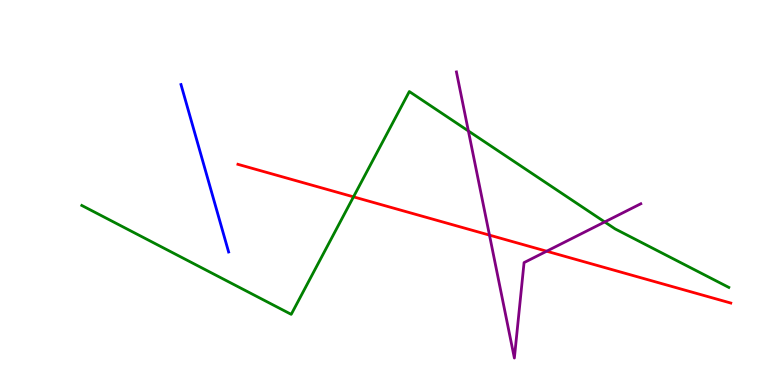[{'lines': ['blue', 'red'], 'intersections': []}, {'lines': ['green', 'red'], 'intersections': [{'x': 4.56, 'y': 4.89}]}, {'lines': ['purple', 'red'], 'intersections': [{'x': 6.32, 'y': 3.89}, {'x': 7.05, 'y': 3.47}]}, {'lines': ['blue', 'green'], 'intersections': []}, {'lines': ['blue', 'purple'], 'intersections': []}, {'lines': ['green', 'purple'], 'intersections': [{'x': 6.04, 'y': 6.6}, {'x': 7.8, 'y': 4.23}]}]